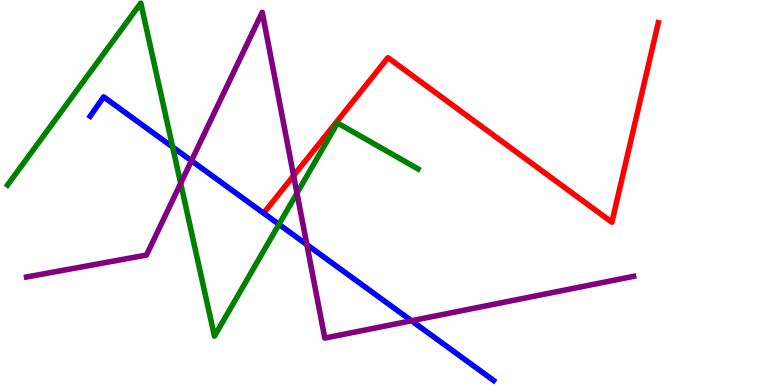[{'lines': ['blue', 'red'], 'intersections': []}, {'lines': ['green', 'red'], 'intersections': []}, {'lines': ['purple', 'red'], 'intersections': [{'x': 3.79, 'y': 5.44}]}, {'lines': ['blue', 'green'], 'intersections': [{'x': 2.23, 'y': 6.18}, {'x': 3.6, 'y': 4.17}]}, {'lines': ['blue', 'purple'], 'intersections': [{'x': 2.47, 'y': 5.83}, {'x': 3.96, 'y': 3.65}, {'x': 5.31, 'y': 1.67}]}, {'lines': ['green', 'purple'], 'intersections': [{'x': 2.33, 'y': 5.24}, {'x': 3.83, 'y': 4.98}]}]